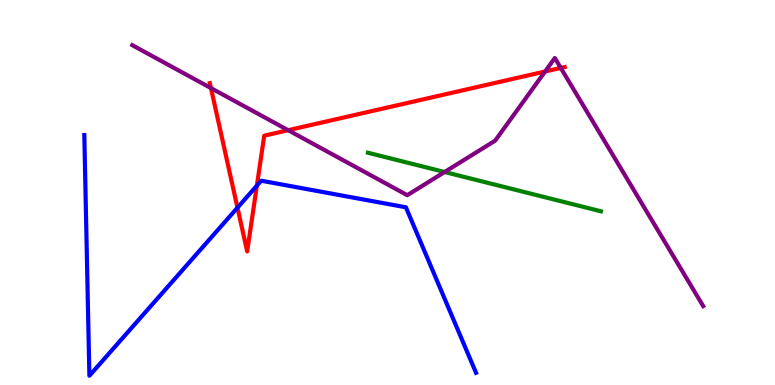[{'lines': ['blue', 'red'], 'intersections': [{'x': 3.06, 'y': 4.61}, {'x': 3.31, 'y': 5.18}]}, {'lines': ['green', 'red'], 'intersections': []}, {'lines': ['purple', 'red'], 'intersections': [{'x': 2.72, 'y': 7.71}, {'x': 3.72, 'y': 6.62}, {'x': 7.03, 'y': 8.14}, {'x': 7.24, 'y': 8.24}]}, {'lines': ['blue', 'green'], 'intersections': []}, {'lines': ['blue', 'purple'], 'intersections': []}, {'lines': ['green', 'purple'], 'intersections': [{'x': 5.74, 'y': 5.53}]}]